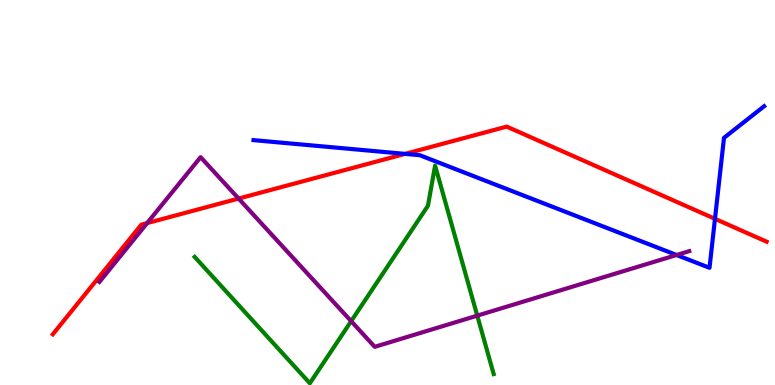[{'lines': ['blue', 'red'], 'intersections': [{'x': 5.23, 'y': 6.0}, {'x': 9.23, 'y': 4.32}]}, {'lines': ['green', 'red'], 'intersections': []}, {'lines': ['purple', 'red'], 'intersections': [{'x': 1.9, 'y': 4.21}, {'x': 3.08, 'y': 4.84}]}, {'lines': ['blue', 'green'], 'intersections': []}, {'lines': ['blue', 'purple'], 'intersections': [{'x': 8.73, 'y': 3.38}]}, {'lines': ['green', 'purple'], 'intersections': [{'x': 4.53, 'y': 1.66}, {'x': 6.16, 'y': 1.8}]}]